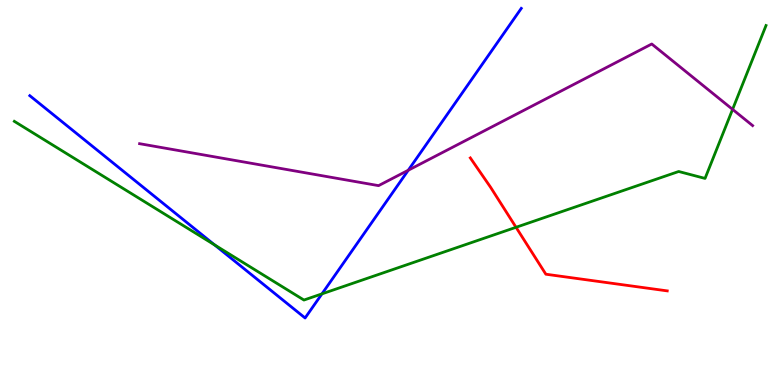[{'lines': ['blue', 'red'], 'intersections': []}, {'lines': ['green', 'red'], 'intersections': [{'x': 6.66, 'y': 4.1}]}, {'lines': ['purple', 'red'], 'intersections': []}, {'lines': ['blue', 'green'], 'intersections': [{'x': 2.77, 'y': 3.64}, {'x': 4.15, 'y': 2.37}]}, {'lines': ['blue', 'purple'], 'intersections': [{'x': 5.27, 'y': 5.58}]}, {'lines': ['green', 'purple'], 'intersections': [{'x': 9.45, 'y': 7.16}]}]